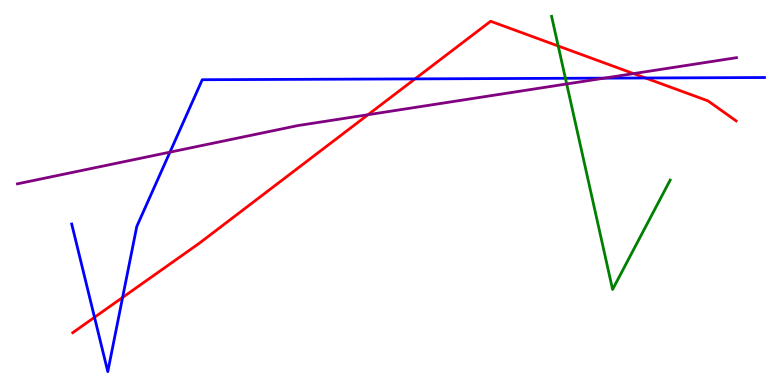[{'lines': ['blue', 'red'], 'intersections': [{'x': 1.22, 'y': 1.76}, {'x': 1.58, 'y': 2.27}, {'x': 5.36, 'y': 7.95}, {'x': 8.33, 'y': 7.97}]}, {'lines': ['green', 'red'], 'intersections': [{'x': 7.2, 'y': 8.8}]}, {'lines': ['purple', 'red'], 'intersections': [{'x': 4.75, 'y': 7.02}, {'x': 8.17, 'y': 8.09}]}, {'lines': ['blue', 'green'], 'intersections': [{'x': 7.3, 'y': 7.97}]}, {'lines': ['blue', 'purple'], 'intersections': [{'x': 2.19, 'y': 6.05}, {'x': 7.8, 'y': 7.97}]}, {'lines': ['green', 'purple'], 'intersections': [{'x': 7.31, 'y': 7.82}]}]